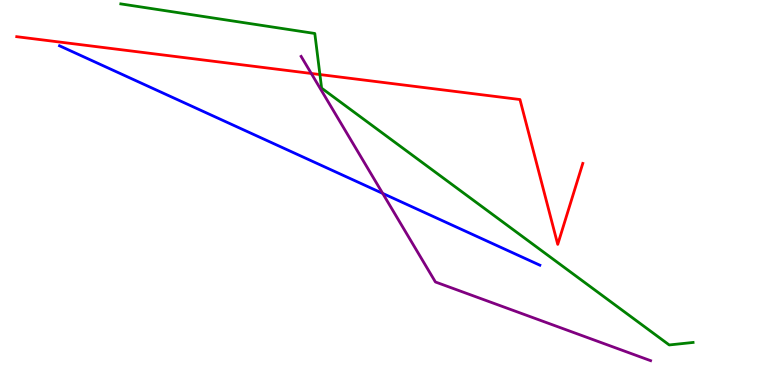[{'lines': ['blue', 'red'], 'intersections': []}, {'lines': ['green', 'red'], 'intersections': [{'x': 4.13, 'y': 8.06}]}, {'lines': ['purple', 'red'], 'intersections': [{'x': 4.02, 'y': 8.09}]}, {'lines': ['blue', 'green'], 'intersections': []}, {'lines': ['blue', 'purple'], 'intersections': [{'x': 4.94, 'y': 4.98}]}, {'lines': ['green', 'purple'], 'intersections': []}]